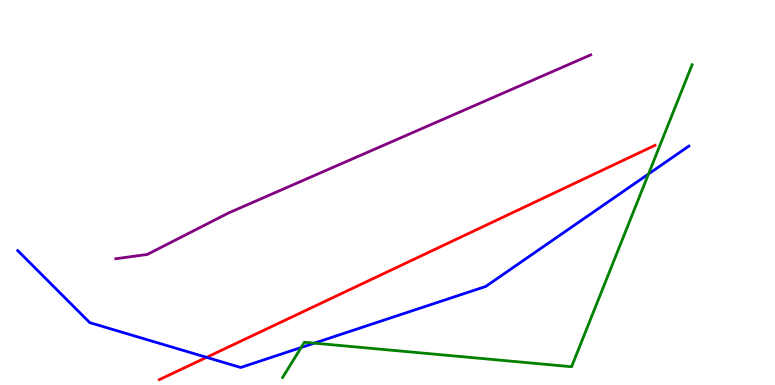[{'lines': ['blue', 'red'], 'intersections': [{'x': 2.67, 'y': 0.718}]}, {'lines': ['green', 'red'], 'intersections': []}, {'lines': ['purple', 'red'], 'intersections': []}, {'lines': ['blue', 'green'], 'intersections': [{'x': 3.89, 'y': 0.974}, {'x': 4.06, 'y': 1.09}, {'x': 8.37, 'y': 5.48}]}, {'lines': ['blue', 'purple'], 'intersections': []}, {'lines': ['green', 'purple'], 'intersections': []}]